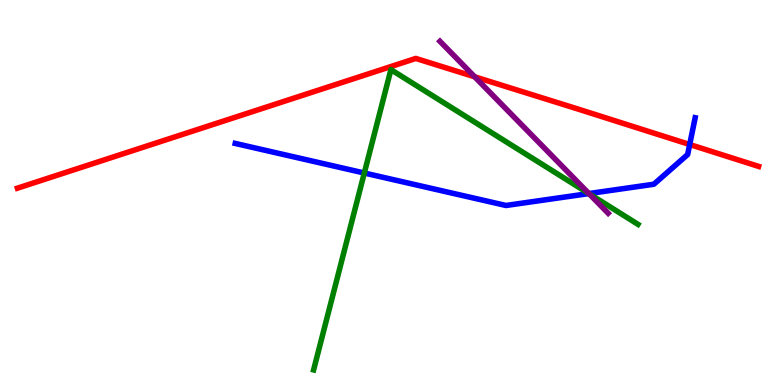[{'lines': ['blue', 'red'], 'intersections': [{'x': 8.9, 'y': 6.25}]}, {'lines': ['green', 'red'], 'intersections': []}, {'lines': ['purple', 'red'], 'intersections': [{'x': 6.12, 'y': 8.0}]}, {'lines': ['blue', 'green'], 'intersections': [{'x': 4.7, 'y': 5.51}, {'x': 7.6, 'y': 4.97}]}, {'lines': ['blue', 'purple'], 'intersections': [{'x': 7.6, 'y': 4.97}]}, {'lines': ['green', 'purple'], 'intersections': [{'x': 7.6, 'y': 4.97}]}]